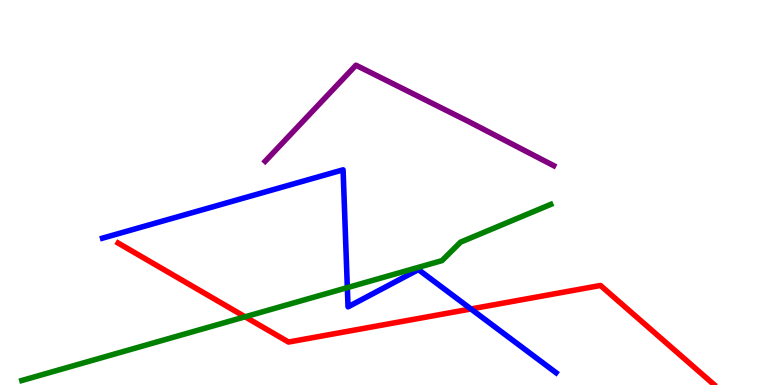[{'lines': ['blue', 'red'], 'intersections': [{'x': 6.08, 'y': 1.97}]}, {'lines': ['green', 'red'], 'intersections': [{'x': 3.16, 'y': 1.77}]}, {'lines': ['purple', 'red'], 'intersections': []}, {'lines': ['blue', 'green'], 'intersections': [{'x': 4.48, 'y': 2.53}]}, {'lines': ['blue', 'purple'], 'intersections': []}, {'lines': ['green', 'purple'], 'intersections': []}]